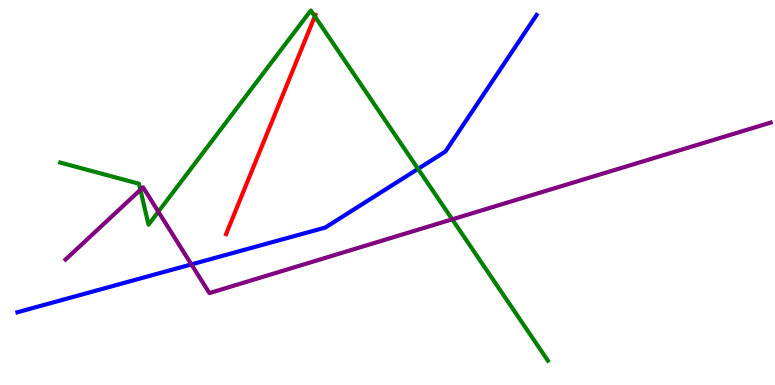[{'lines': ['blue', 'red'], 'intersections': []}, {'lines': ['green', 'red'], 'intersections': [{'x': 4.06, 'y': 9.58}]}, {'lines': ['purple', 'red'], 'intersections': []}, {'lines': ['blue', 'green'], 'intersections': [{'x': 5.39, 'y': 5.61}]}, {'lines': ['blue', 'purple'], 'intersections': [{'x': 2.47, 'y': 3.13}]}, {'lines': ['green', 'purple'], 'intersections': [{'x': 1.81, 'y': 5.07}, {'x': 2.04, 'y': 4.5}, {'x': 5.84, 'y': 4.3}]}]